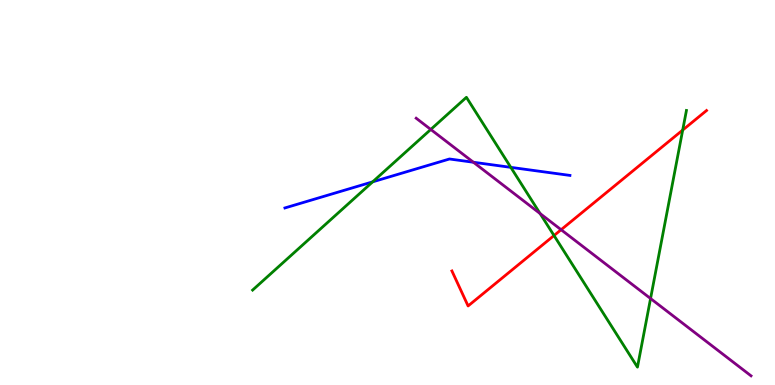[{'lines': ['blue', 'red'], 'intersections': []}, {'lines': ['green', 'red'], 'intersections': [{'x': 7.15, 'y': 3.88}, {'x': 8.81, 'y': 6.62}]}, {'lines': ['purple', 'red'], 'intersections': [{'x': 7.24, 'y': 4.03}]}, {'lines': ['blue', 'green'], 'intersections': [{'x': 4.81, 'y': 5.28}, {'x': 6.59, 'y': 5.65}]}, {'lines': ['blue', 'purple'], 'intersections': [{'x': 6.11, 'y': 5.79}]}, {'lines': ['green', 'purple'], 'intersections': [{'x': 5.56, 'y': 6.64}, {'x': 6.97, 'y': 4.45}, {'x': 8.39, 'y': 2.25}]}]